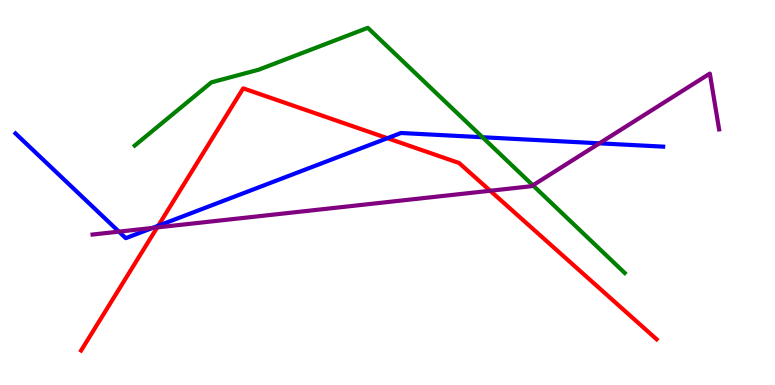[{'lines': ['blue', 'red'], 'intersections': [{'x': 2.04, 'y': 4.14}, {'x': 5.0, 'y': 6.41}]}, {'lines': ['green', 'red'], 'intersections': []}, {'lines': ['purple', 'red'], 'intersections': [{'x': 2.03, 'y': 4.09}, {'x': 6.33, 'y': 5.05}]}, {'lines': ['blue', 'green'], 'intersections': [{'x': 6.23, 'y': 6.44}]}, {'lines': ['blue', 'purple'], 'intersections': [{'x': 1.53, 'y': 3.98}, {'x': 1.97, 'y': 4.08}, {'x': 7.73, 'y': 6.28}]}, {'lines': ['green', 'purple'], 'intersections': [{'x': 6.88, 'y': 5.19}]}]